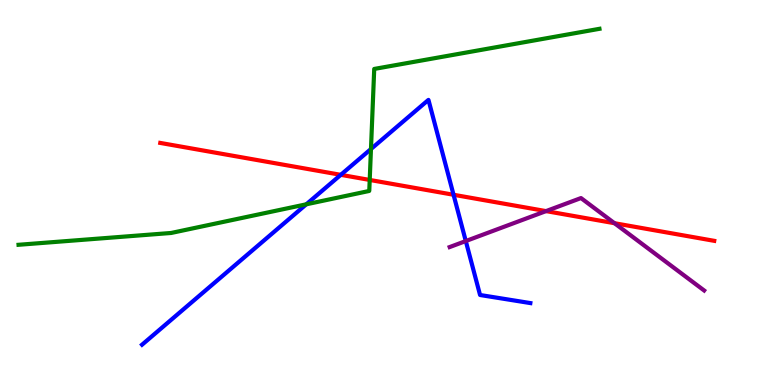[{'lines': ['blue', 'red'], 'intersections': [{'x': 4.4, 'y': 5.46}, {'x': 5.85, 'y': 4.94}]}, {'lines': ['green', 'red'], 'intersections': [{'x': 4.77, 'y': 5.33}]}, {'lines': ['purple', 'red'], 'intersections': [{'x': 7.05, 'y': 4.52}, {'x': 7.93, 'y': 4.2}]}, {'lines': ['blue', 'green'], 'intersections': [{'x': 3.95, 'y': 4.69}, {'x': 4.79, 'y': 6.13}]}, {'lines': ['blue', 'purple'], 'intersections': [{'x': 6.01, 'y': 3.74}]}, {'lines': ['green', 'purple'], 'intersections': []}]